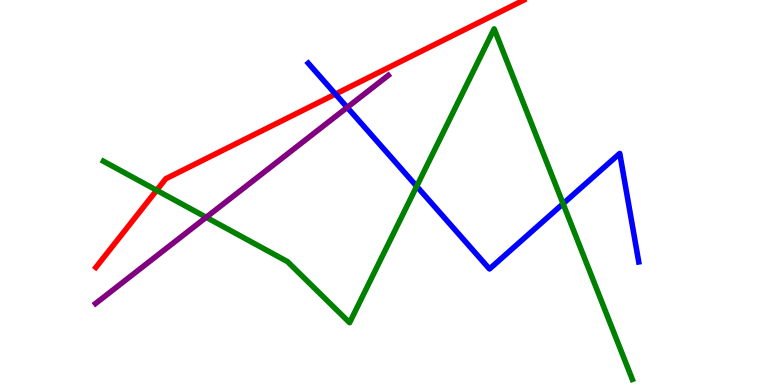[{'lines': ['blue', 'red'], 'intersections': [{'x': 4.33, 'y': 7.56}]}, {'lines': ['green', 'red'], 'intersections': [{'x': 2.02, 'y': 5.06}]}, {'lines': ['purple', 'red'], 'intersections': []}, {'lines': ['blue', 'green'], 'intersections': [{'x': 5.38, 'y': 5.16}, {'x': 7.27, 'y': 4.71}]}, {'lines': ['blue', 'purple'], 'intersections': [{'x': 4.48, 'y': 7.21}]}, {'lines': ['green', 'purple'], 'intersections': [{'x': 2.66, 'y': 4.36}]}]